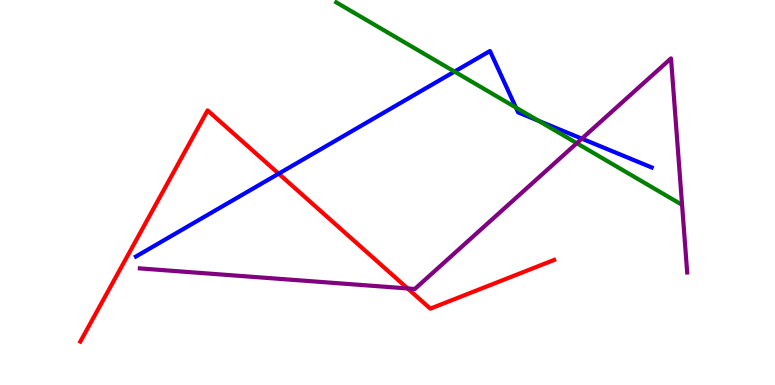[{'lines': ['blue', 'red'], 'intersections': [{'x': 3.6, 'y': 5.49}]}, {'lines': ['green', 'red'], 'intersections': []}, {'lines': ['purple', 'red'], 'intersections': [{'x': 5.26, 'y': 2.51}]}, {'lines': ['blue', 'green'], 'intersections': [{'x': 5.86, 'y': 8.14}, {'x': 6.66, 'y': 7.21}, {'x': 6.95, 'y': 6.86}]}, {'lines': ['blue', 'purple'], 'intersections': [{'x': 7.51, 'y': 6.4}]}, {'lines': ['green', 'purple'], 'intersections': [{'x': 7.44, 'y': 6.28}]}]